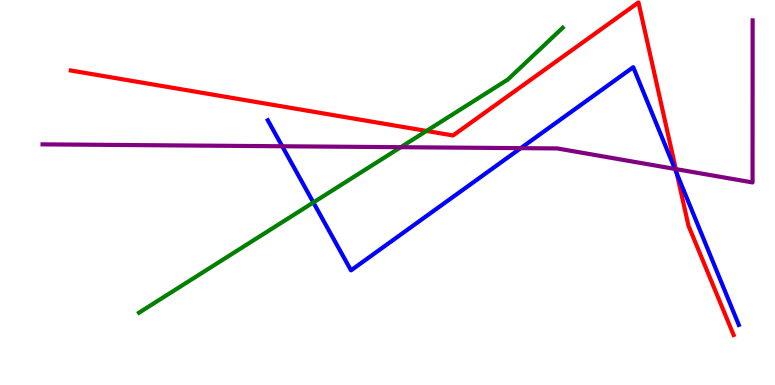[{'lines': ['blue', 'red'], 'intersections': [{'x': 8.73, 'y': 5.49}]}, {'lines': ['green', 'red'], 'intersections': [{'x': 5.5, 'y': 6.6}]}, {'lines': ['purple', 'red'], 'intersections': [{'x': 8.72, 'y': 5.61}]}, {'lines': ['blue', 'green'], 'intersections': [{'x': 4.04, 'y': 4.74}]}, {'lines': ['blue', 'purple'], 'intersections': [{'x': 3.64, 'y': 6.2}, {'x': 6.72, 'y': 6.15}, {'x': 8.71, 'y': 5.61}]}, {'lines': ['green', 'purple'], 'intersections': [{'x': 5.17, 'y': 6.18}]}]